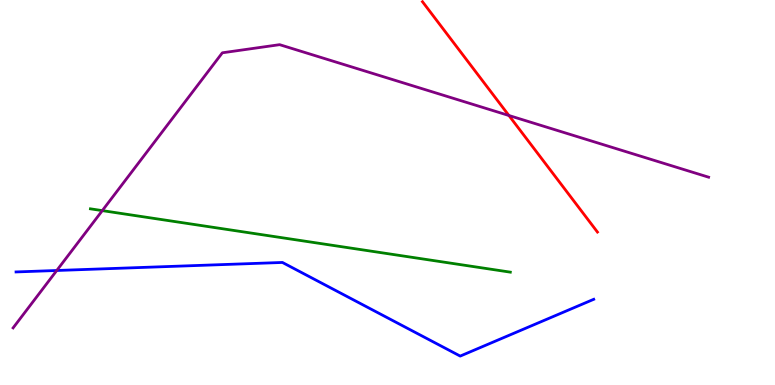[{'lines': ['blue', 'red'], 'intersections': []}, {'lines': ['green', 'red'], 'intersections': []}, {'lines': ['purple', 'red'], 'intersections': [{'x': 6.57, 'y': 7.0}]}, {'lines': ['blue', 'green'], 'intersections': []}, {'lines': ['blue', 'purple'], 'intersections': [{'x': 0.732, 'y': 2.97}]}, {'lines': ['green', 'purple'], 'intersections': [{'x': 1.32, 'y': 4.53}]}]